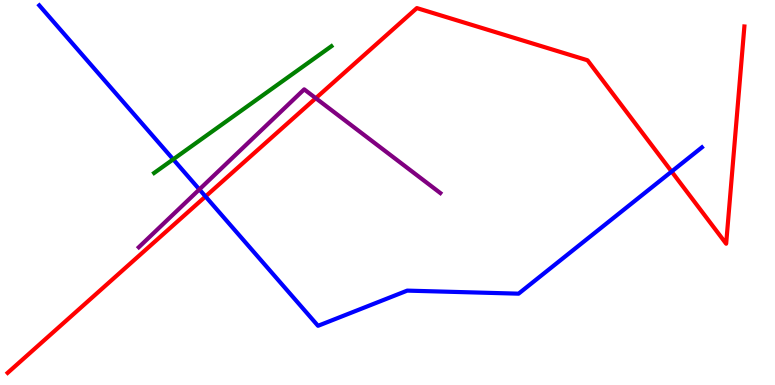[{'lines': ['blue', 'red'], 'intersections': [{'x': 2.65, 'y': 4.9}, {'x': 8.67, 'y': 5.54}]}, {'lines': ['green', 'red'], 'intersections': []}, {'lines': ['purple', 'red'], 'intersections': [{'x': 4.07, 'y': 7.45}]}, {'lines': ['blue', 'green'], 'intersections': [{'x': 2.23, 'y': 5.86}]}, {'lines': ['blue', 'purple'], 'intersections': [{'x': 2.57, 'y': 5.08}]}, {'lines': ['green', 'purple'], 'intersections': []}]